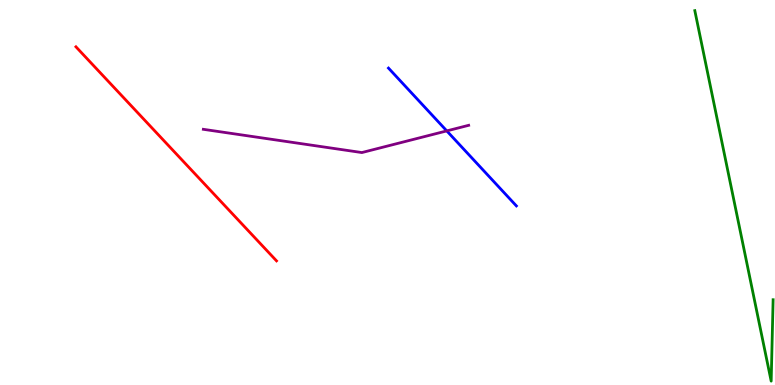[{'lines': ['blue', 'red'], 'intersections': []}, {'lines': ['green', 'red'], 'intersections': []}, {'lines': ['purple', 'red'], 'intersections': []}, {'lines': ['blue', 'green'], 'intersections': []}, {'lines': ['blue', 'purple'], 'intersections': [{'x': 5.76, 'y': 6.6}]}, {'lines': ['green', 'purple'], 'intersections': []}]